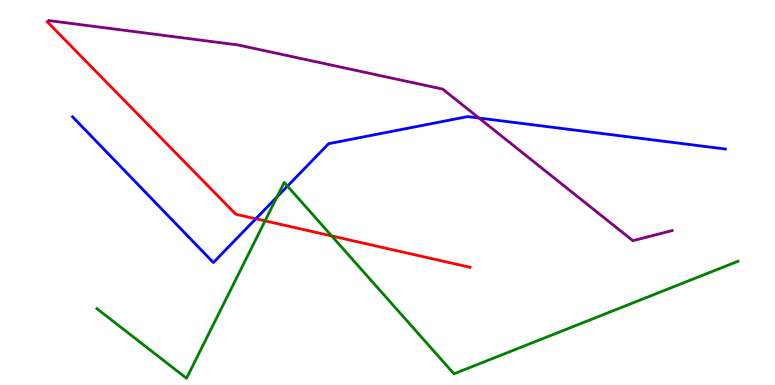[{'lines': ['blue', 'red'], 'intersections': [{'x': 3.3, 'y': 4.32}]}, {'lines': ['green', 'red'], 'intersections': [{'x': 3.42, 'y': 4.26}, {'x': 4.28, 'y': 3.87}]}, {'lines': ['purple', 'red'], 'intersections': []}, {'lines': ['blue', 'green'], 'intersections': [{'x': 3.57, 'y': 4.88}, {'x': 3.71, 'y': 5.17}]}, {'lines': ['blue', 'purple'], 'intersections': [{'x': 6.18, 'y': 6.93}]}, {'lines': ['green', 'purple'], 'intersections': []}]